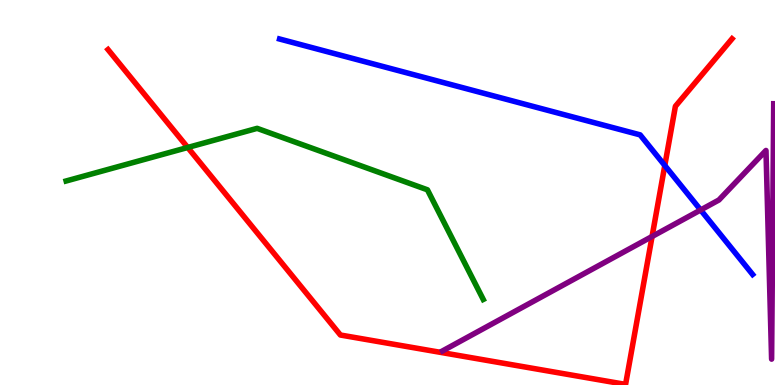[{'lines': ['blue', 'red'], 'intersections': [{'x': 8.58, 'y': 5.7}]}, {'lines': ['green', 'red'], 'intersections': [{'x': 2.42, 'y': 6.17}]}, {'lines': ['purple', 'red'], 'intersections': [{'x': 8.41, 'y': 3.86}]}, {'lines': ['blue', 'green'], 'intersections': []}, {'lines': ['blue', 'purple'], 'intersections': [{'x': 9.04, 'y': 4.55}]}, {'lines': ['green', 'purple'], 'intersections': []}]